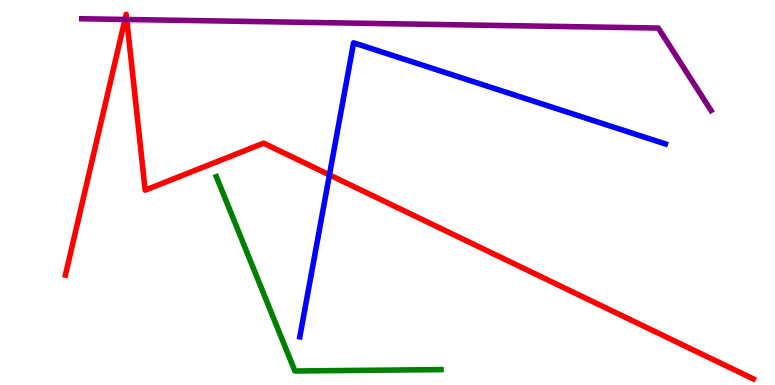[{'lines': ['blue', 'red'], 'intersections': [{'x': 4.25, 'y': 5.46}]}, {'lines': ['green', 'red'], 'intersections': []}, {'lines': ['purple', 'red'], 'intersections': [{'x': 1.61, 'y': 9.49}, {'x': 1.64, 'y': 9.49}]}, {'lines': ['blue', 'green'], 'intersections': []}, {'lines': ['blue', 'purple'], 'intersections': []}, {'lines': ['green', 'purple'], 'intersections': []}]